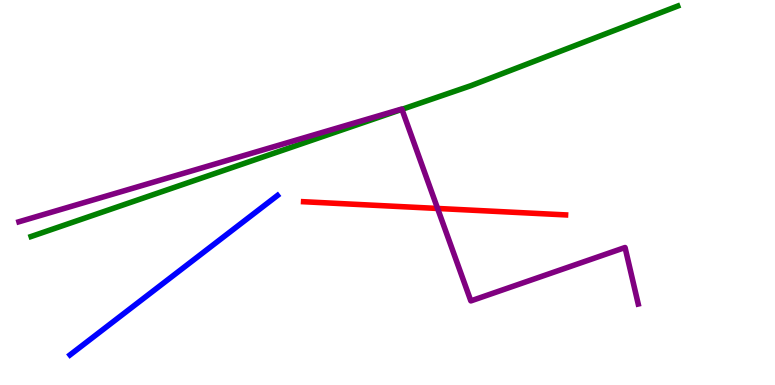[{'lines': ['blue', 'red'], 'intersections': []}, {'lines': ['green', 'red'], 'intersections': []}, {'lines': ['purple', 'red'], 'intersections': [{'x': 5.65, 'y': 4.59}]}, {'lines': ['blue', 'green'], 'intersections': []}, {'lines': ['blue', 'purple'], 'intersections': []}, {'lines': ['green', 'purple'], 'intersections': [{'x': 5.19, 'y': 7.16}]}]